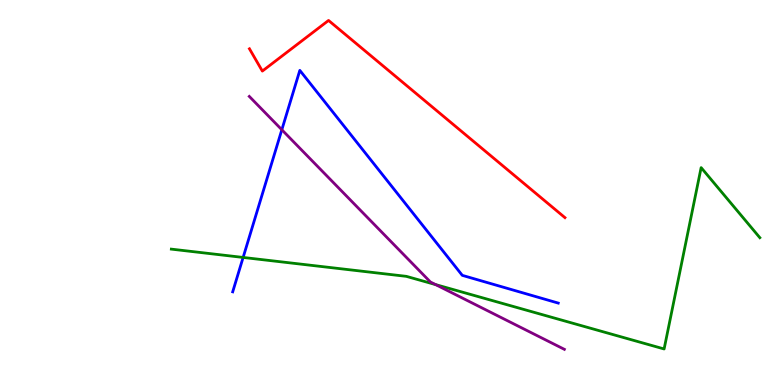[{'lines': ['blue', 'red'], 'intersections': []}, {'lines': ['green', 'red'], 'intersections': []}, {'lines': ['purple', 'red'], 'intersections': []}, {'lines': ['blue', 'green'], 'intersections': [{'x': 3.14, 'y': 3.31}]}, {'lines': ['blue', 'purple'], 'intersections': [{'x': 3.64, 'y': 6.63}]}, {'lines': ['green', 'purple'], 'intersections': [{'x': 5.62, 'y': 2.61}]}]